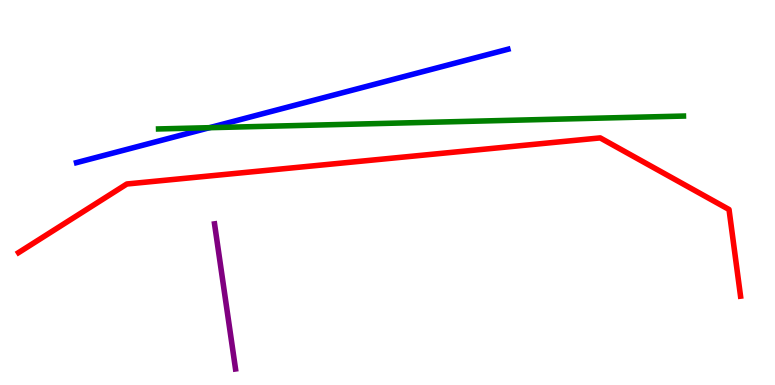[{'lines': ['blue', 'red'], 'intersections': []}, {'lines': ['green', 'red'], 'intersections': []}, {'lines': ['purple', 'red'], 'intersections': []}, {'lines': ['blue', 'green'], 'intersections': [{'x': 2.7, 'y': 6.68}]}, {'lines': ['blue', 'purple'], 'intersections': []}, {'lines': ['green', 'purple'], 'intersections': []}]